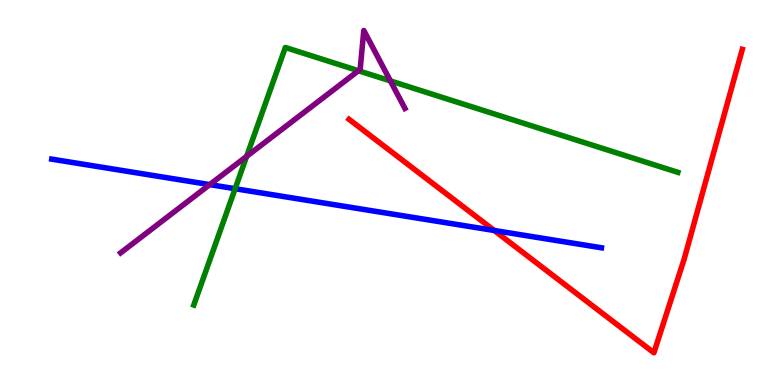[{'lines': ['blue', 'red'], 'intersections': [{'x': 6.38, 'y': 4.01}]}, {'lines': ['green', 'red'], 'intersections': []}, {'lines': ['purple', 'red'], 'intersections': []}, {'lines': ['blue', 'green'], 'intersections': [{'x': 3.03, 'y': 5.1}]}, {'lines': ['blue', 'purple'], 'intersections': [{'x': 2.71, 'y': 5.2}]}, {'lines': ['green', 'purple'], 'intersections': [{'x': 3.18, 'y': 5.94}, {'x': 4.63, 'y': 8.16}, {'x': 5.04, 'y': 7.9}]}]